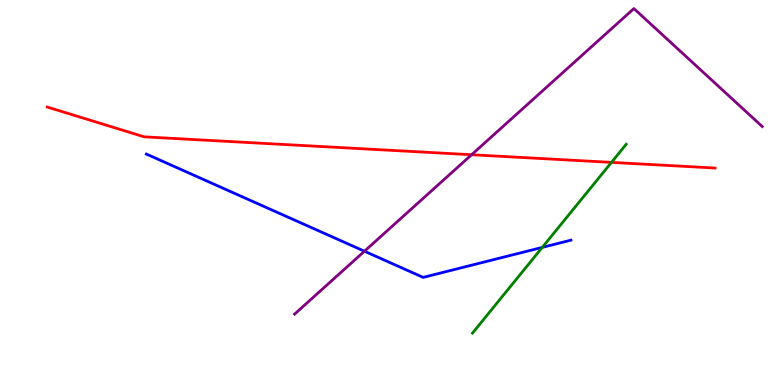[{'lines': ['blue', 'red'], 'intersections': []}, {'lines': ['green', 'red'], 'intersections': [{'x': 7.89, 'y': 5.78}]}, {'lines': ['purple', 'red'], 'intersections': [{'x': 6.09, 'y': 5.98}]}, {'lines': ['blue', 'green'], 'intersections': [{'x': 7.0, 'y': 3.57}]}, {'lines': ['blue', 'purple'], 'intersections': [{'x': 4.7, 'y': 3.47}]}, {'lines': ['green', 'purple'], 'intersections': []}]